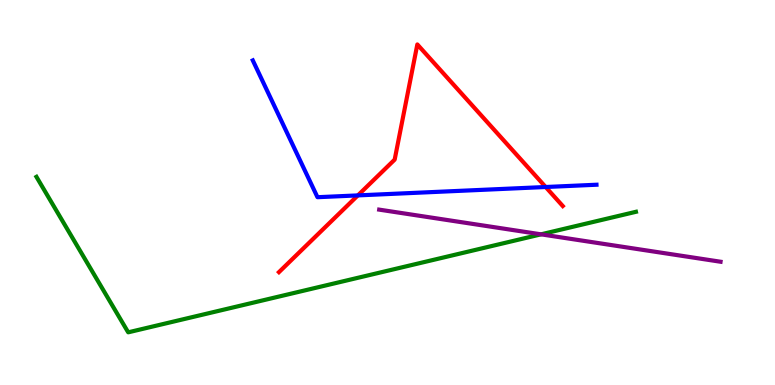[{'lines': ['blue', 'red'], 'intersections': [{'x': 4.62, 'y': 4.92}, {'x': 7.04, 'y': 5.14}]}, {'lines': ['green', 'red'], 'intersections': []}, {'lines': ['purple', 'red'], 'intersections': []}, {'lines': ['blue', 'green'], 'intersections': []}, {'lines': ['blue', 'purple'], 'intersections': []}, {'lines': ['green', 'purple'], 'intersections': [{'x': 6.98, 'y': 3.91}]}]